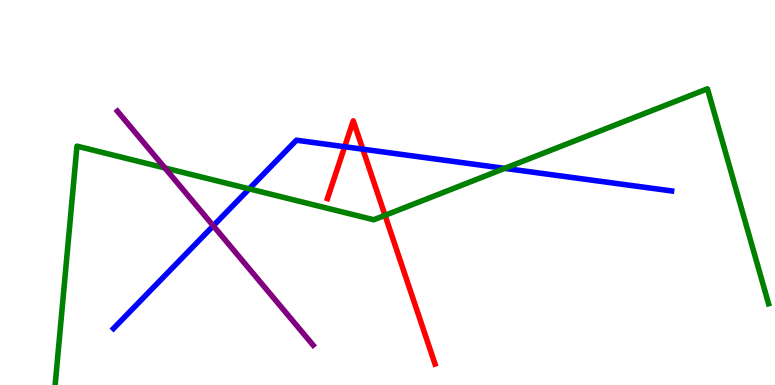[{'lines': ['blue', 'red'], 'intersections': [{'x': 4.45, 'y': 6.19}, {'x': 4.68, 'y': 6.13}]}, {'lines': ['green', 'red'], 'intersections': [{'x': 4.97, 'y': 4.41}]}, {'lines': ['purple', 'red'], 'intersections': []}, {'lines': ['blue', 'green'], 'intersections': [{'x': 3.22, 'y': 5.09}, {'x': 6.51, 'y': 5.63}]}, {'lines': ['blue', 'purple'], 'intersections': [{'x': 2.75, 'y': 4.13}]}, {'lines': ['green', 'purple'], 'intersections': [{'x': 2.13, 'y': 5.64}]}]